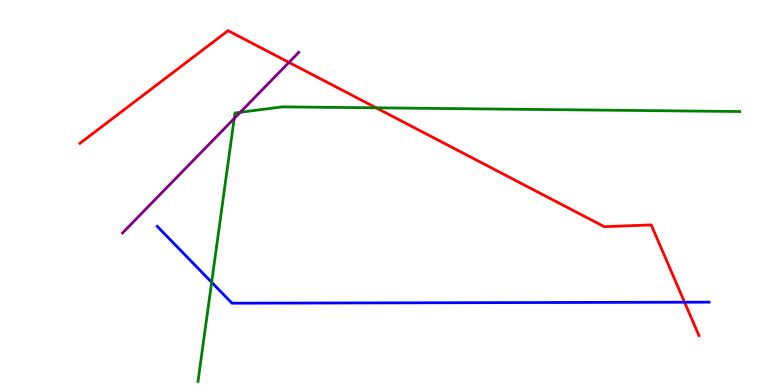[{'lines': ['blue', 'red'], 'intersections': [{'x': 8.83, 'y': 2.15}]}, {'lines': ['green', 'red'], 'intersections': [{'x': 4.85, 'y': 7.2}]}, {'lines': ['purple', 'red'], 'intersections': [{'x': 3.73, 'y': 8.38}]}, {'lines': ['blue', 'green'], 'intersections': [{'x': 2.73, 'y': 2.67}]}, {'lines': ['blue', 'purple'], 'intersections': []}, {'lines': ['green', 'purple'], 'intersections': [{'x': 3.02, 'y': 6.92}, {'x': 3.1, 'y': 7.08}]}]